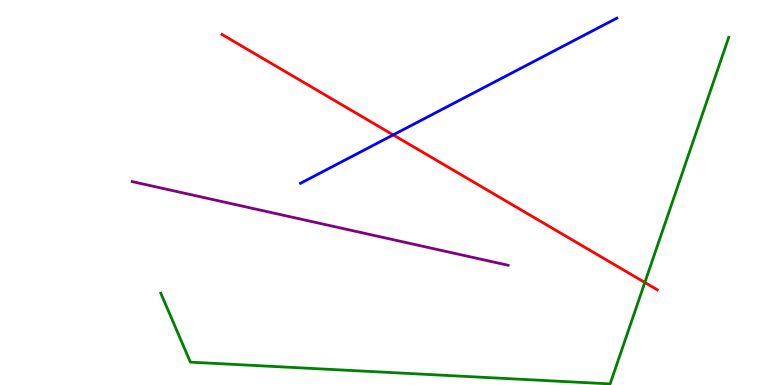[{'lines': ['blue', 'red'], 'intersections': [{'x': 5.07, 'y': 6.5}]}, {'lines': ['green', 'red'], 'intersections': [{'x': 8.32, 'y': 2.66}]}, {'lines': ['purple', 'red'], 'intersections': []}, {'lines': ['blue', 'green'], 'intersections': []}, {'lines': ['blue', 'purple'], 'intersections': []}, {'lines': ['green', 'purple'], 'intersections': []}]